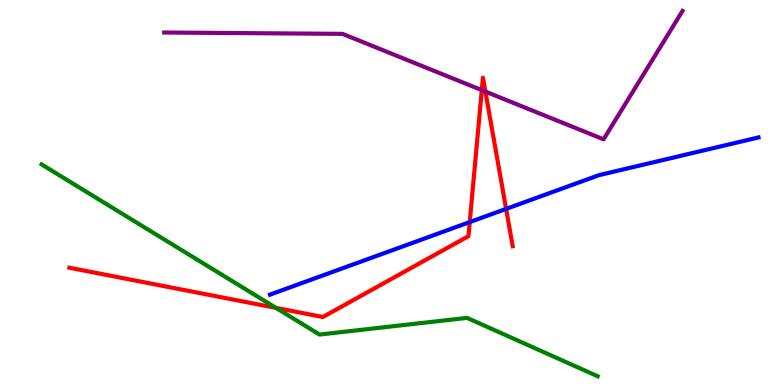[{'lines': ['blue', 'red'], 'intersections': [{'x': 6.06, 'y': 4.23}, {'x': 6.53, 'y': 4.57}]}, {'lines': ['green', 'red'], 'intersections': [{'x': 3.56, 'y': 2.0}]}, {'lines': ['purple', 'red'], 'intersections': [{'x': 6.22, 'y': 7.66}, {'x': 6.26, 'y': 7.62}]}, {'lines': ['blue', 'green'], 'intersections': []}, {'lines': ['blue', 'purple'], 'intersections': []}, {'lines': ['green', 'purple'], 'intersections': []}]